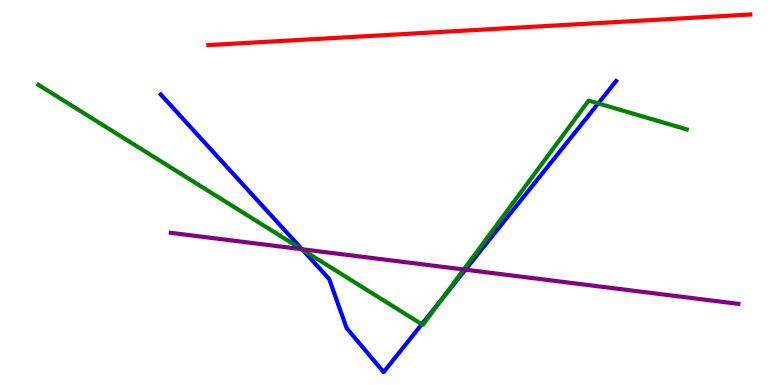[{'lines': ['blue', 'red'], 'intersections': []}, {'lines': ['green', 'red'], 'intersections': []}, {'lines': ['purple', 'red'], 'intersections': []}, {'lines': ['blue', 'green'], 'intersections': [{'x': 3.9, 'y': 3.51}, {'x': 5.44, 'y': 1.58}, {'x': 5.7, 'y': 2.21}, {'x': 7.72, 'y': 7.31}]}, {'lines': ['blue', 'purple'], 'intersections': [{'x': 3.9, 'y': 3.53}, {'x': 6.01, 'y': 3.0}]}, {'lines': ['green', 'purple'], 'intersections': [{'x': 3.89, 'y': 3.53}, {'x': 5.98, 'y': 3.0}]}]